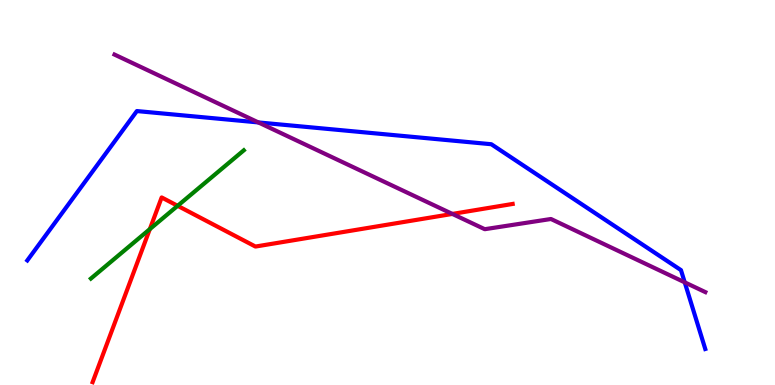[{'lines': ['blue', 'red'], 'intersections': []}, {'lines': ['green', 'red'], 'intersections': [{'x': 1.93, 'y': 4.05}, {'x': 2.29, 'y': 4.65}]}, {'lines': ['purple', 'red'], 'intersections': [{'x': 5.84, 'y': 4.44}]}, {'lines': ['blue', 'green'], 'intersections': []}, {'lines': ['blue', 'purple'], 'intersections': [{'x': 3.33, 'y': 6.82}, {'x': 8.84, 'y': 2.67}]}, {'lines': ['green', 'purple'], 'intersections': []}]